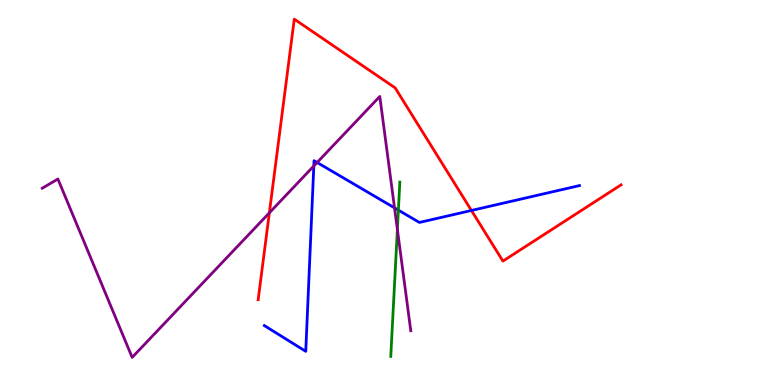[{'lines': ['blue', 'red'], 'intersections': [{'x': 6.08, 'y': 4.53}]}, {'lines': ['green', 'red'], 'intersections': []}, {'lines': ['purple', 'red'], 'intersections': [{'x': 3.48, 'y': 4.47}]}, {'lines': ['blue', 'green'], 'intersections': [{'x': 5.14, 'y': 4.54}]}, {'lines': ['blue', 'purple'], 'intersections': [{'x': 4.05, 'y': 5.69}, {'x': 4.09, 'y': 5.78}, {'x': 5.09, 'y': 4.6}]}, {'lines': ['green', 'purple'], 'intersections': [{'x': 5.13, 'y': 4.04}]}]